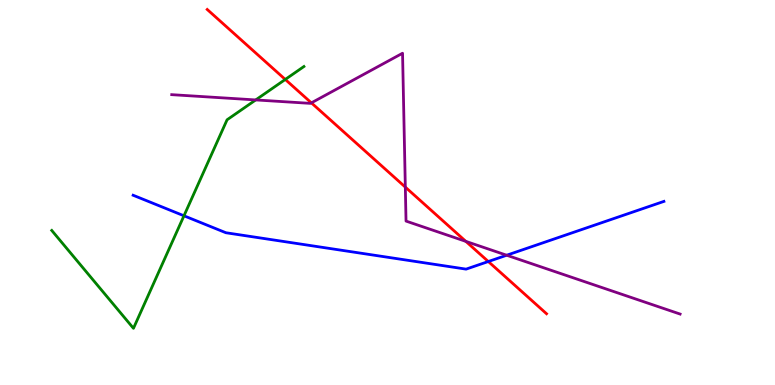[{'lines': ['blue', 'red'], 'intersections': [{'x': 6.3, 'y': 3.21}]}, {'lines': ['green', 'red'], 'intersections': [{'x': 3.68, 'y': 7.94}]}, {'lines': ['purple', 'red'], 'intersections': [{'x': 4.02, 'y': 7.33}, {'x': 5.23, 'y': 5.14}, {'x': 6.01, 'y': 3.73}]}, {'lines': ['blue', 'green'], 'intersections': [{'x': 2.37, 'y': 4.39}]}, {'lines': ['blue', 'purple'], 'intersections': [{'x': 6.54, 'y': 3.37}]}, {'lines': ['green', 'purple'], 'intersections': [{'x': 3.3, 'y': 7.4}]}]